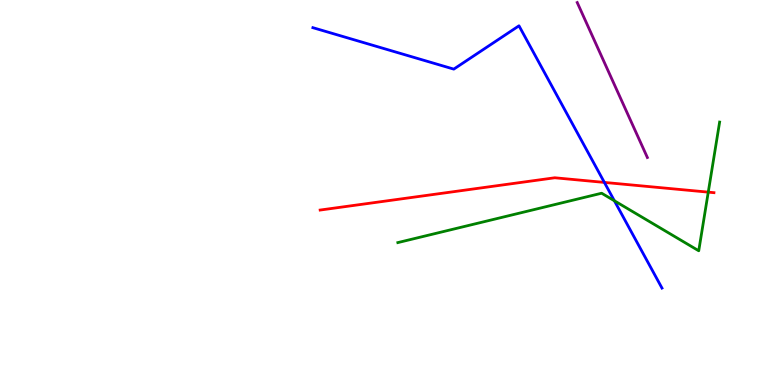[{'lines': ['blue', 'red'], 'intersections': [{'x': 7.8, 'y': 5.26}]}, {'lines': ['green', 'red'], 'intersections': [{'x': 9.14, 'y': 5.01}]}, {'lines': ['purple', 'red'], 'intersections': []}, {'lines': ['blue', 'green'], 'intersections': [{'x': 7.93, 'y': 4.79}]}, {'lines': ['blue', 'purple'], 'intersections': []}, {'lines': ['green', 'purple'], 'intersections': []}]